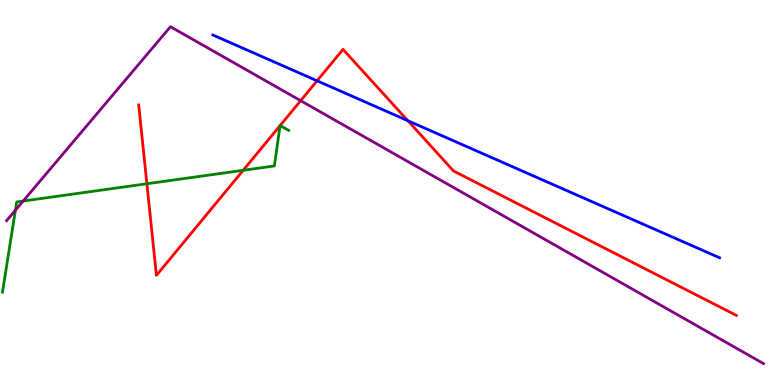[{'lines': ['blue', 'red'], 'intersections': [{'x': 4.09, 'y': 7.9}, {'x': 5.26, 'y': 6.86}]}, {'lines': ['green', 'red'], 'intersections': [{'x': 1.9, 'y': 5.23}, {'x': 3.14, 'y': 5.58}, {'x': 3.61, 'y': 6.74}, {'x': 3.61, 'y': 6.74}]}, {'lines': ['purple', 'red'], 'intersections': [{'x': 3.88, 'y': 7.38}]}, {'lines': ['blue', 'green'], 'intersections': []}, {'lines': ['blue', 'purple'], 'intersections': []}, {'lines': ['green', 'purple'], 'intersections': [{'x': 0.199, 'y': 4.54}, {'x': 0.299, 'y': 4.78}]}]